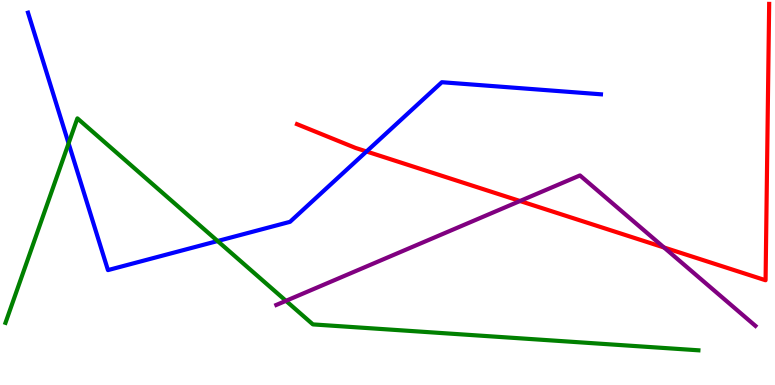[{'lines': ['blue', 'red'], 'intersections': [{'x': 4.73, 'y': 6.07}]}, {'lines': ['green', 'red'], 'intersections': []}, {'lines': ['purple', 'red'], 'intersections': [{'x': 6.71, 'y': 4.78}, {'x': 8.57, 'y': 3.57}]}, {'lines': ['blue', 'green'], 'intersections': [{'x': 0.885, 'y': 6.28}, {'x': 2.81, 'y': 3.74}]}, {'lines': ['blue', 'purple'], 'intersections': []}, {'lines': ['green', 'purple'], 'intersections': [{'x': 3.69, 'y': 2.19}]}]